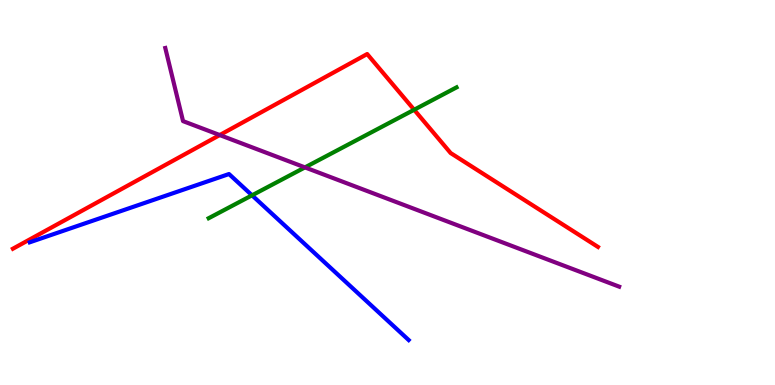[{'lines': ['blue', 'red'], 'intersections': []}, {'lines': ['green', 'red'], 'intersections': [{'x': 5.34, 'y': 7.15}]}, {'lines': ['purple', 'red'], 'intersections': [{'x': 2.84, 'y': 6.49}]}, {'lines': ['blue', 'green'], 'intersections': [{'x': 3.25, 'y': 4.93}]}, {'lines': ['blue', 'purple'], 'intersections': []}, {'lines': ['green', 'purple'], 'intersections': [{'x': 3.93, 'y': 5.65}]}]